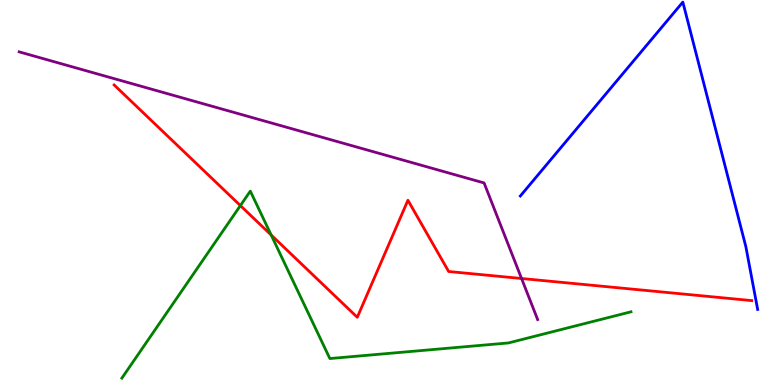[{'lines': ['blue', 'red'], 'intersections': []}, {'lines': ['green', 'red'], 'intersections': [{'x': 3.1, 'y': 4.66}, {'x': 3.5, 'y': 3.9}]}, {'lines': ['purple', 'red'], 'intersections': [{'x': 6.73, 'y': 2.77}]}, {'lines': ['blue', 'green'], 'intersections': []}, {'lines': ['blue', 'purple'], 'intersections': []}, {'lines': ['green', 'purple'], 'intersections': []}]